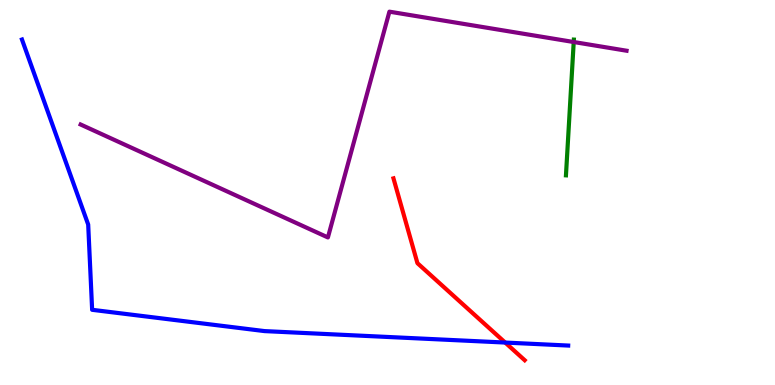[{'lines': ['blue', 'red'], 'intersections': [{'x': 6.52, 'y': 1.1}]}, {'lines': ['green', 'red'], 'intersections': []}, {'lines': ['purple', 'red'], 'intersections': []}, {'lines': ['blue', 'green'], 'intersections': []}, {'lines': ['blue', 'purple'], 'intersections': []}, {'lines': ['green', 'purple'], 'intersections': [{'x': 7.4, 'y': 8.91}]}]